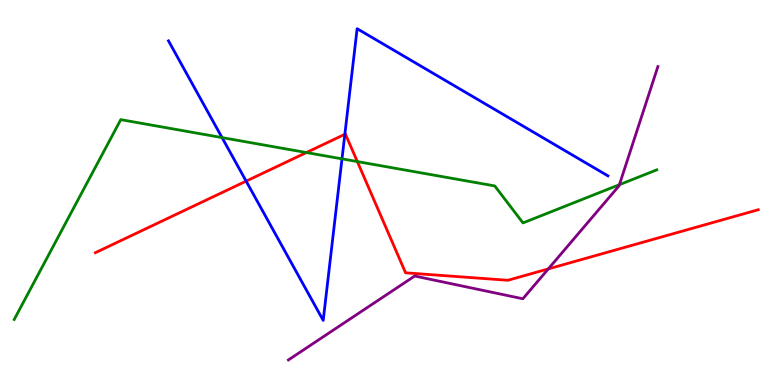[{'lines': ['blue', 'red'], 'intersections': [{'x': 3.18, 'y': 5.3}, {'x': 4.45, 'y': 6.51}]}, {'lines': ['green', 'red'], 'intersections': [{'x': 3.95, 'y': 6.04}, {'x': 4.61, 'y': 5.8}]}, {'lines': ['purple', 'red'], 'intersections': [{'x': 7.07, 'y': 3.02}]}, {'lines': ['blue', 'green'], 'intersections': [{'x': 2.87, 'y': 6.43}, {'x': 4.41, 'y': 5.87}]}, {'lines': ['blue', 'purple'], 'intersections': []}, {'lines': ['green', 'purple'], 'intersections': [{'x': 7.99, 'y': 5.2}]}]